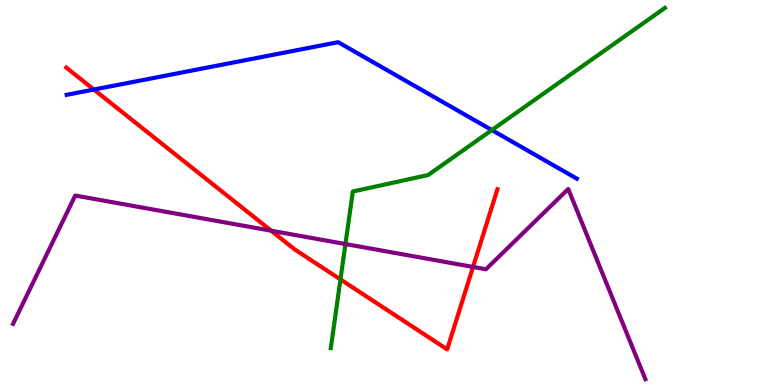[{'lines': ['blue', 'red'], 'intersections': [{'x': 1.21, 'y': 7.67}]}, {'lines': ['green', 'red'], 'intersections': [{'x': 4.39, 'y': 2.74}]}, {'lines': ['purple', 'red'], 'intersections': [{'x': 3.5, 'y': 4.01}, {'x': 6.1, 'y': 3.07}]}, {'lines': ['blue', 'green'], 'intersections': [{'x': 6.35, 'y': 6.62}]}, {'lines': ['blue', 'purple'], 'intersections': []}, {'lines': ['green', 'purple'], 'intersections': [{'x': 4.46, 'y': 3.66}]}]